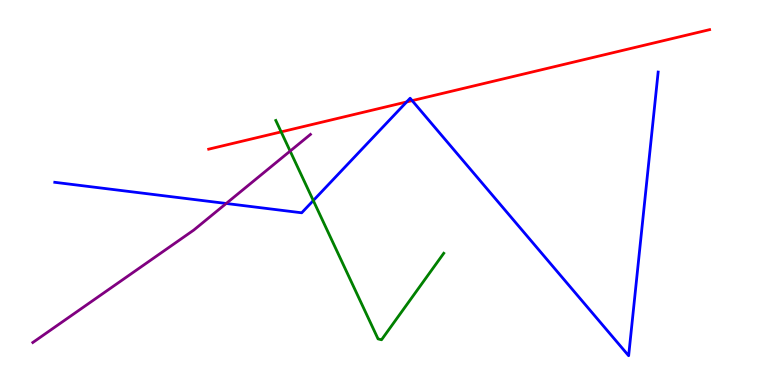[{'lines': ['blue', 'red'], 'intersections': [{'x': 5.25, 'y': 7.35}, {'x': 5.32, 'y': 7.39}]}, {'lines': ['green', 'red'], 'intersections': [{'x': 3.63, 'y': 6.57}]}, {'lines': ['purple', 'red'], 'intersections': []}, {'lines': ['blue', 'green'], 'intersections': [{'x': 4.04, 'y': 4.79}]}, {'lines': ['blue', 'purple'], 'intersections': [{'x': 2.92, 'y': 4.71}]}, {'lines': ['green', 'purple'], 'intersections': [{'x': 3.74, 'y': 6.08}]}]